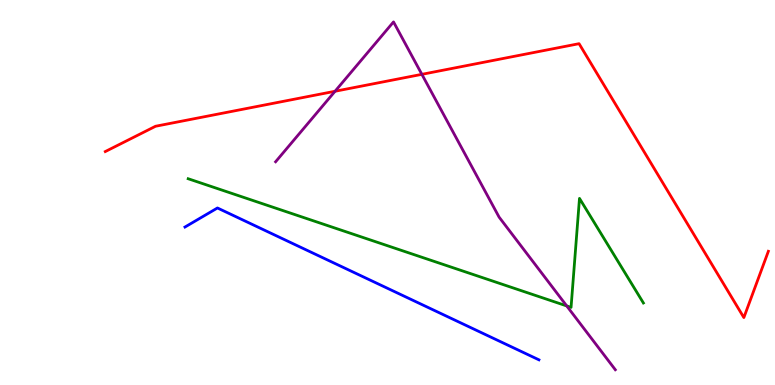[{'lines': ['blue', 'red'], 'intersections': []}, {'lines': ['green', 'red'], 'intersections': []}, {'lines': ['purple', 'red'], 'intersections': [{'x': 4.32, 'y': 7.63}, {'x': 5.44, 'y': 8.07}]}, {'lines': ['blue', 'green'], 'intersections': []}, {'lines': ['blue', 'purple'], 'intersections': []}, {'lines': ['green', 'purple'], 'intersections': [{'x': 7.31, 'y': 2.05}]}]